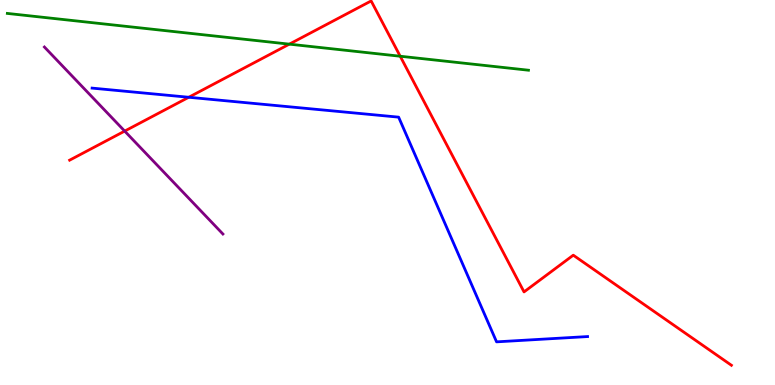[{'lines': ['blue', 'red'], 'intersections': [{'x': 2.44, 'y': 7.47}]}, {'lines': ['green', 'red'], 'intersections': [{'x': 3.73, 'y': 8.85}, {'x': 5.16, 'y': 8.54}]}, {'lines': ['purple', 'red'], 'intersections': [{'x': 1.61, 'y': 6.59}]}, {'lines': ['blue', 'green'], 'intersections': []}, {'lines': ['blue', 'purple'], 'intersections': []}, {'lines': ['green', 'purple'], 'intersections': []}]